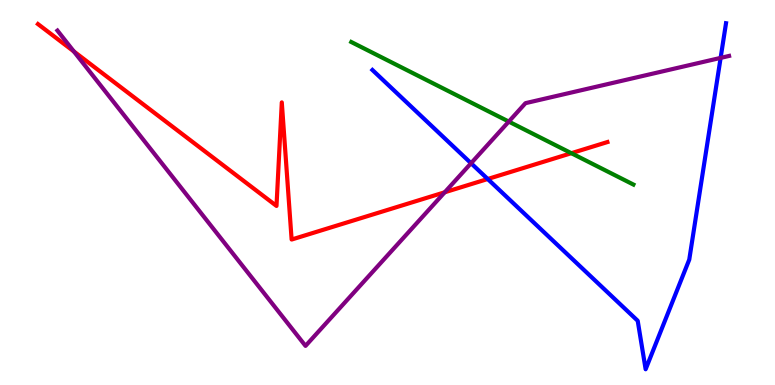[{'lines': ['blue', 'red'], 'intersections': [{'x': 6.29, 'y': 5.35}]}, {'lines': ['green', 'red'], 'intersections': [{'x': 7.37, 'y': 6.02}]}, {'lines': ['purple', 'red'], 'intersections': [{'x': 0.953, 'y': 8.66}, {'x': 5.74, 'y': 5.01}]}, {'lines': ['blue', 'green'], 'intersections': []}, {'lines': ['blue', 'purple'], 'intersections': [{'x': 6.08, 'y': 5.76}, {'x': 9.3, 'y': 8.5}]}, {'lines': ['green', 'purple'], 'intersections': [{'x': 6.57, 'y': 6.84}]}]